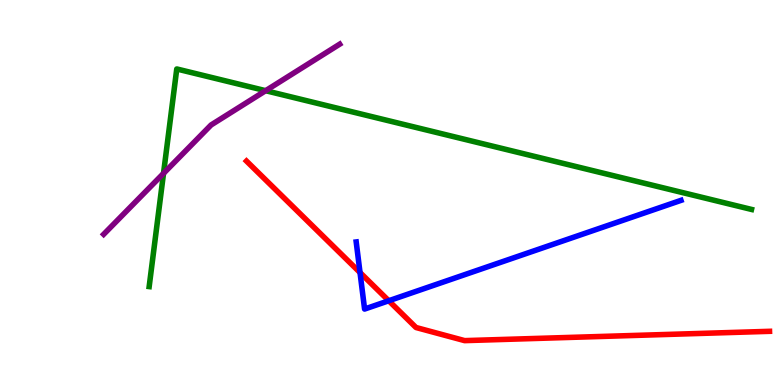[{'lines': ['blue', 'red'], 'intersections': [{'x': 4.65, 'y': 2.92}, {'x': 5.02, 'y': 2.19}]}, {'lines': ['green', 'red'], 'intersections': []}, {'lines': ['purple', 'red'], 'intersections': []}, {'lines': ['blue', 'green'], 'intersections': []}, {'lines': ['blue', 'purple'], 'intersections': []}, {'lines': ['green', 'purple'], 'intersections': [{'x': 2.11, 'y': 5.5}, {'x': 3.43, 'y': 7.64}]}]